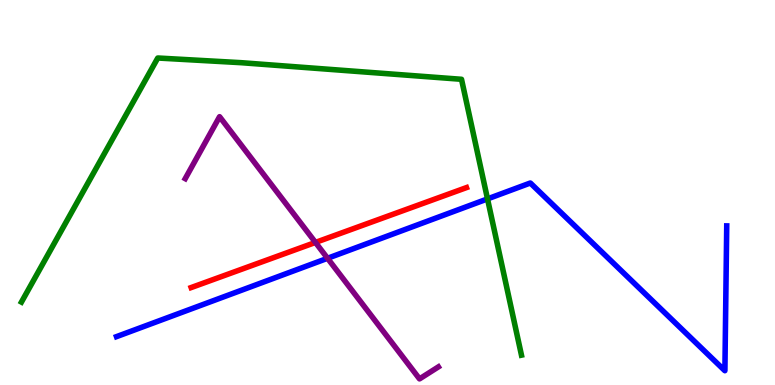[{'lines': ['blue', 'red'], 'intersections': []}, {'lines': ['green', 'red'], 'intersections': []}, {'lines': ['purple', 'red'], 'intersections': [{'x': 4.07, 'y': 3.7}]}, {'lines': ['blue', 'green'], 'intersections': [{'x': 6.29, 'y': 4.83}]}, {'lines': ['blue', 'purple'], 'intersections': [{'x': 4.23, 'y': 3.29}]}, {'lines': ['green', 'purple'], 'intersections': []}]